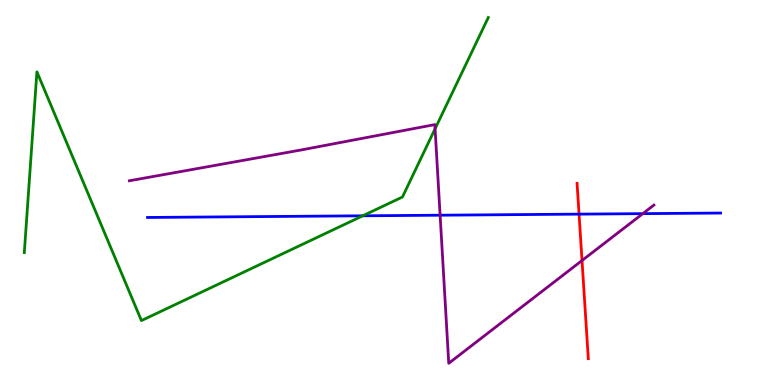[{'lines': ['blue', 'red'], 'intersections': [{'x': 7.47, 'y': 4.44}]}, {'lines': ['green', 'red'], 'intersections': []}, {'lines': ['purple', 'red'], 'intersections': [{'x': 7.51, 'y': 3.23}]}, {'lines': ['blue', 'green'], 'intersections': [{'x': 4.68, 'y': 4.39}]}, {'lines': ['blue', 'purple'], 'intersections': [{'x': 5.68, 'y': 4.41}, {'x': 8.29, 'y': 4.45}]}, {'lines': ['green', 'purple'], 'intersections': [{'x': 5.61, 'y': 6.66}]}]